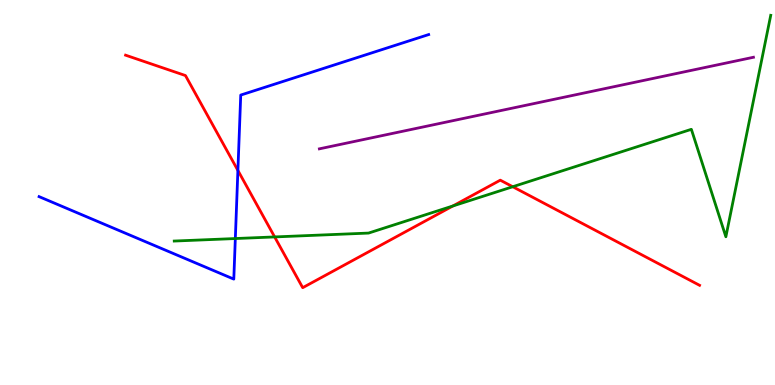[{'lines': ['blue', 'red'], 'intersections': [{'x': 3.07, 'y': 5.57}]}, {'lines': ['green', 'red'], 'intersections': [{'x': 3.54, 'y': 3.85}, {'x': 5.84, 'y': 4.65}, {'x': 6.62, 'y': 5.15}]}, {'lines': ['purple', 'red'], 'intersections': []}, {'lines': ['blue', 'green'], 'intersections': [{'x': 3.04, 'y': 3.8}]}, {'lines': ['blue', 'purple'], 'intersections': []}, {'lines': ['green', 'purple'], 'intersections': []}]